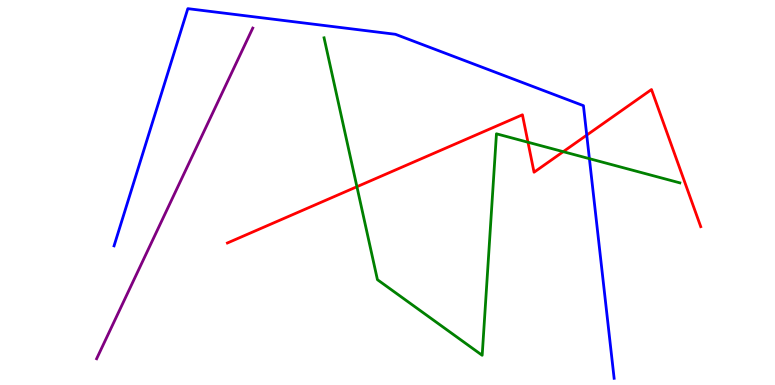[{'lines': ['blue', 'red'], 'intersections': [{'x': 7.57, 'y': 6.49}]}, {'lines': ['green', 'red'], 'intersections': [{'x': 4.61, 'y': 5.15}, {'x': 6.81, 'y': 6.31}, {'x': 7.27, 'y': 6.06}]}, {'lines': ['purple', 'red'], 'intersections': []}, {'lines': ['blue', 'green'], 'intersections': [{'x': 7.61, 'y': 5.88}]}, {'lines': ['blue', 'purple'], 'intersections': []}, {'lines': ['green', 'purple'], 'intersections': []}]